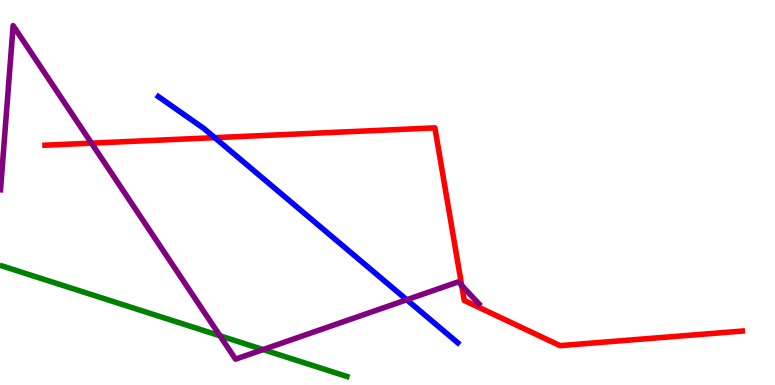[{'lines': ['blue', 'red'], 'intersections': [{'x': 2.77, 'y': 6.42}]}, {'lines': ['green', 'red'], 'intersections': []}, {'lines': ['purple', 'red'], 'intersections': [{'x': 1.18, 'y': 6.28}, {'x': 5.96, 'y': 2.59}]}, {'lines': ['blue', 'green'], 'intersections': []}, {'lines': ['blue', 'purple'], 'intersections': [{'x': 5.25, 'y': 2.21}]}, {'lines': ['green', 'purple'], 'intersections': [{'x': 2.84, 'y': 1.28}, {'x': 3.39, 'y': 0.92}]}]